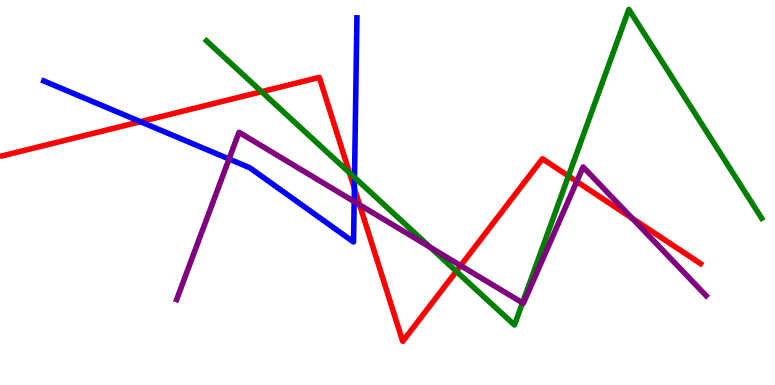[{'lines': ['blue', 'red'], 'intersections': [{'x': 1.81, 'y': 6.84}, {'x': 4.57, 'y': 5.11}]}, {'lines': ['green', 'red'], 'intersections': [{'x': 3.38, 'y': 7.62}, {'x': 4.51, 'y': 5.51}, {'x': 5.89, 'y': 2.95}, {'x': 7.33, 'y': 5.43}]}, {'lines': ['purple', 'red'], 'intersections': [{'x': 4.64, 'y': 4.68}, {'x': 5.94, 'y': 3.1}, {'x': 7.44, 'y': 5.28}, {'x': 8.16, 'y': 4.33}]}, {'lines': ['blue', 'green'], 'intersections': [{'x': 4.57, 'y': 5.39}]}, {'lines': ['blue', 'purple'], 'intersections': [{'x': 2.96, 'y': 5.87}, {'x': 4.57, 'y': 4.76}]}, {'lines': ['green', 'purple'], 'intersections': [{'x': 5.55, 'y': 3.57}, {'x': 6.74, 'y': 2.13}]}]